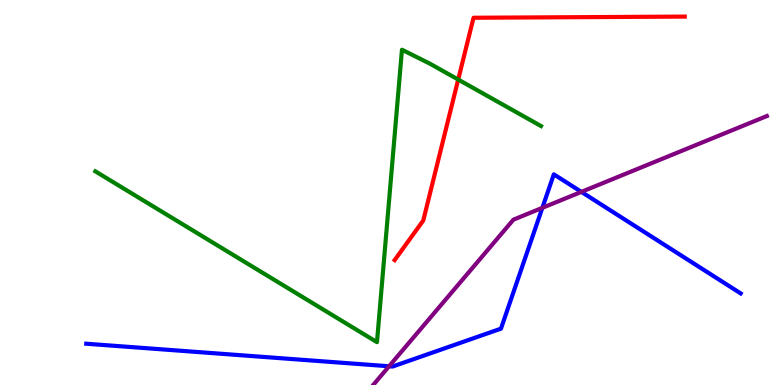[{'lines': ['blue', 'red'], 'intersections': []}, {'lines': ['green', 'red'], 'intersections': [{'x': 5.91, 'y': 7.93}]}, {'lines': ['purple', 'red'], 'intersections': []}, {'lines': ['blue', 'green'], 'intersections': []}, {'lines': ['blue', 'purple'], 'intersections': [{'x': 5.02, 'y': 0.486}, {'x': 7.0, 'y': 4.6}, {'x': 7.5, 'y': 5.02}]}, {'lines': ['green', 'purple'], 'intersections': []}]